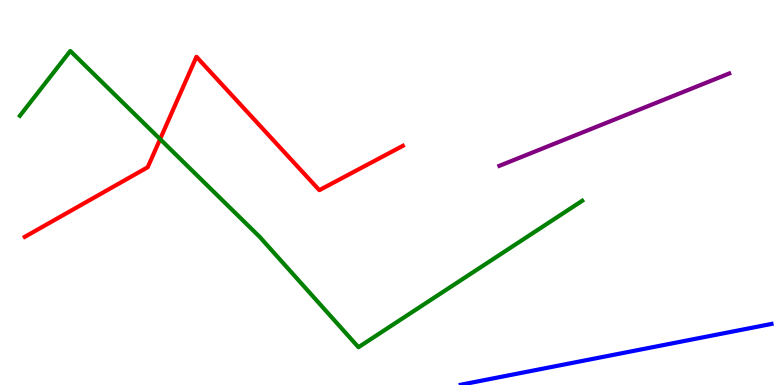[{'lines': ['blue', 'red'], 'intersections': []}, {'lines': ['green', 'red'], 'intersections': [{'x': 2.07, 'y': 6.39}]}, {'lines': ['purple', 'red'], 'intersections': []}, {'lines': ['blue', 'green'], 'intersections': []}, {'lines': ['blue', 'purple'], 'intersections': []}, {'lines': ['green', 'purple'], 'intersections': []}]